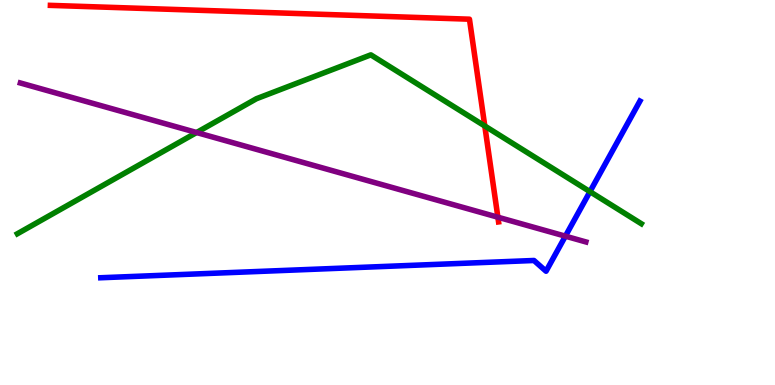[{'lines': ['blue', 'red'], 'intersections': []}, {'lines': ['green', 'red'], 'intersections': [{'x': 6.26, 'y': 6.73}]}, {'lines': ['purple', 'red'], 'intersections': [{'x': 6.42, 'y': 4.36}]}, {'lines': ['blue', 'green'], 'intersections': [{'x': 7.61, 'y': 5.02}]}, {'lines': ['blue', 'purple'], 'intersections': [{'x': 7.3, 'y': 3.87}]}, {'lines': ['green', 'purple'], 'intersections': [{'x': 2.54, 'y': 6.56}]}]